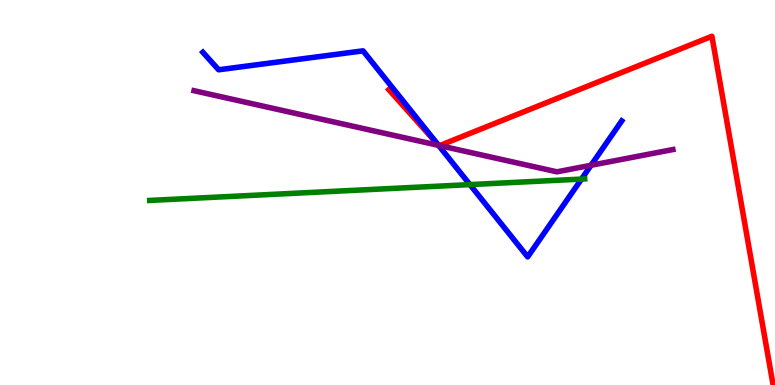[{'lines': ['blue', 'red'], 'intersections': [{'x': 5.66, 'y': 6.21}]}, {'lines': ['green', 'red'], 'intersections': []}, {'lines': ['purple', 'red'], 'intersections': [{'x': 5.66, 'y': 6.22}, {'x': 5.67, 'y': 6.22}]}, {'lines': ['blue', 'green'], 'intersections': [{'x': 6.06, 'y': 5.21}, {'x': 7.5, 'y': 5.35}]}, {'lines': ['blue', 'purple'], 'intersections': [{'x': 5.66, 'y': 6.22}, {'x': 7.63, 'y': 5.71}]}, {'lines': ['green', 'purple'], 'intersections': []}]